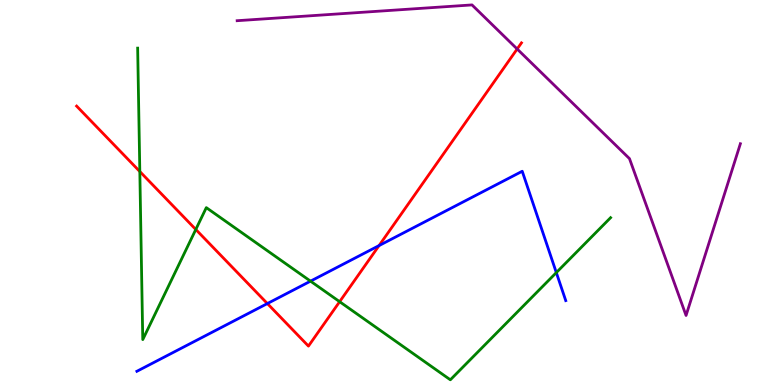[{'lines': ['blue', 'red'], 'intersections': [{'x': 3.45, 'y': 2.12}, {'x': 4.89, 'y': 3.62}]}, {'lines': ['green', 'red'], 'intersections': [{'x': 1.8, 'y': 5.54}, {'x': 2.53, 'y': 4.04}, {'x': 4.38, 'y': 2.16}]}, {'lines': ['purple', 'red'], 'intersections': [{'x': 6.67, 'y': 8.73}]}, {'lines': ['blue', 'green'], 'intersections': [{'x': 4.01, 'y': 2.7}, {'x': 7.18, 'y': 2.92}]}, {'lines': ['blue', 'purple'], 'intersections': []}, {'lines': ['green', 'purple'], 'intersections': []}]